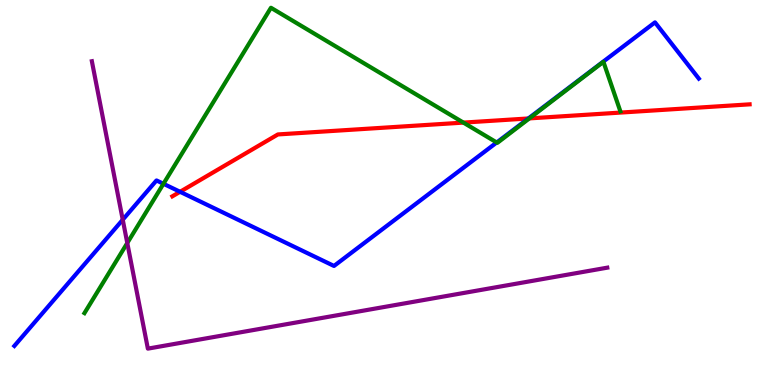[{'lines': ['blue', 'red'], 'intersections': [{'x': 2.32, 'y': 5.02}, {'x': 6.82, 'y': 6.92}]}, {'lines': ['green', 'red'], 'intersections': [{'x': 5.98, 'y': 6.82}, {'x': 6.83, 'y': 6.92}]}, {'lines': ['purple', 'red'], 'intersections': []}, {'lines': ['blue', 'green'], 'intersections': [{'x': 2.11, 'y': 5.23}, {'x': 6.41, 'y': 6.3}]}, {'lines': ['blue', 'purple'], 'intersections': [{'x': 1.58, 'y': 4.29}]}, {'lines': ['green', 'purple'], 'intersections': [{'x': 1.64, 'y': 3.69}]}]